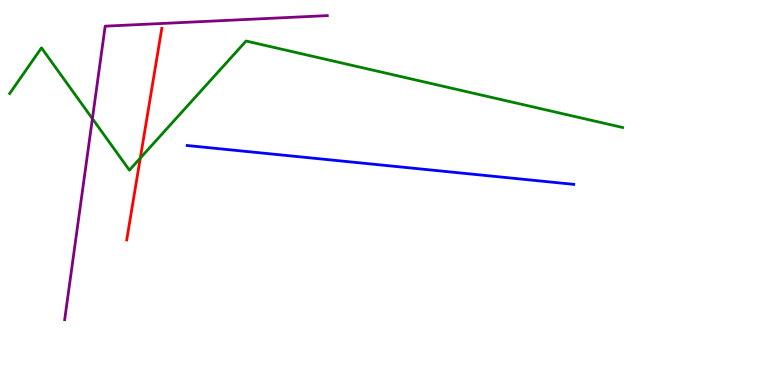[{'lines': ['blue', 'red'], 'intersections': []}, {'lines': ['green', 'red'], 'intersections': [{'x': 1.81, 'y': 5.89}]}, {'lines': ['purple', 'red'], 'intersections': []}, {'lines': ['blue', 'green'], 'intersections': []}, {'lines': ['blue', 'purple'], 'intersections': []}, {'lines': ['green', 'purple'], 'intersections': [{'x': 1.19, 'y': 6.92}]}]